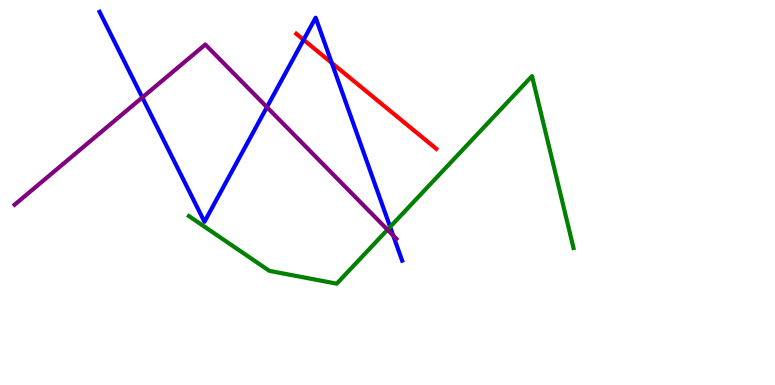[{'lines': ['blue', 'red'], 'intersections': [{'x': 3.92, 'y': 8.97}, {'x': 4.28, 'y': 8.37}]}, {'lines': ['green', 'red'], 'intersections': []}, {'lines': ['purple', 'red'], 'intersections': []}, {'lines': ['blue', 'green'], 'intersections': [{'x': 5.03, 'y': 4.11}]}, {'lines': ['blue', 'purple'], 'intersections': [{'x': 1.84, 'y': 7.47}, {'x': 3.44, 'y': 7.22}, {'x': 5.07, 'y': 3.88}]}, {'lines': ['green', 'purple'], 'intersections': [{'x': 5.0, 'y': 4.03}]}]